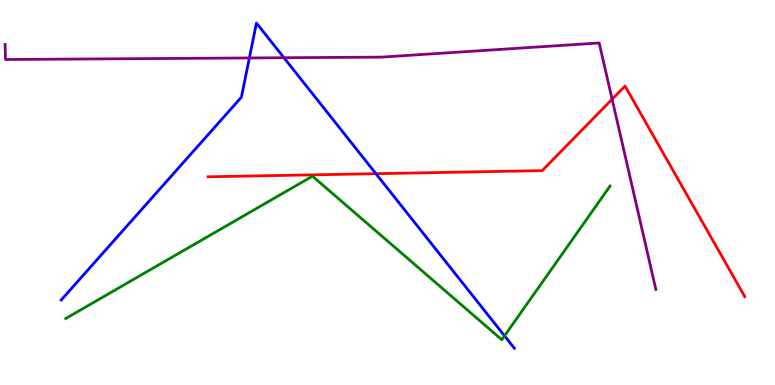[{'lines': ['blue', 'red'], 'intersections': [{'x': 4.85, 'y': 5.49}]}, {'lines': ['green', 'red'], 'intersections': []}, {'lines': ['purple', 'red'], 'intersections': [{'x': 7.9, 'y': 7.42}]}, {'lines': ['blue', 'green'], 'intersections': [{'x': 6.51, 'y': 1.28}]}, {'lines': ['blue', 'purple'], 'intersections': [{'x': 3.22, 'y': 8.49}, {'x': 3.66, 'y': 8.5}]}, {'lines': ['green', 'purple'], 'intersections': []}]